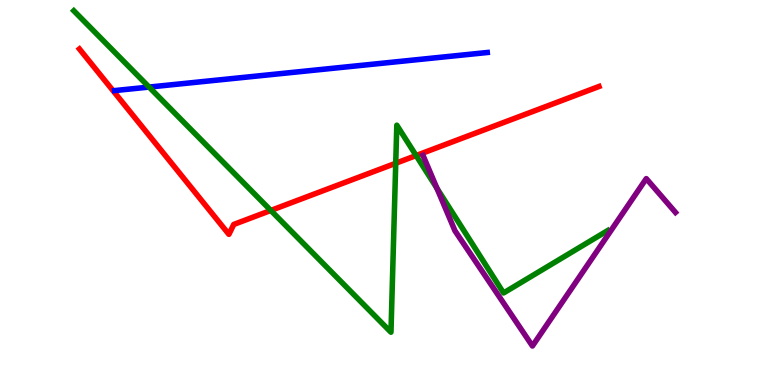[{'lines': ['blue', 'red'], 'intersections': []}, {'lines': ['green', 'red'], 'intersections': [{'x': 3.49, 'y': 4.53}, {'x': 5.11, 'y': 5.76}, {'x': 5.37, 'y': 5.96}]}, {'lines': ['purple', 'red'], 'intersections': []}, {'lines': ['blue', 'green'], 'intersections': [{'x': 1.92, 'y': 7.74}]}, {'lines': ['blue', 'purple'], 'intersections': []}, {'lines': ['green', 'purple'], 'intersections': [{'x': 5.64, 'y': 5.11}]}]